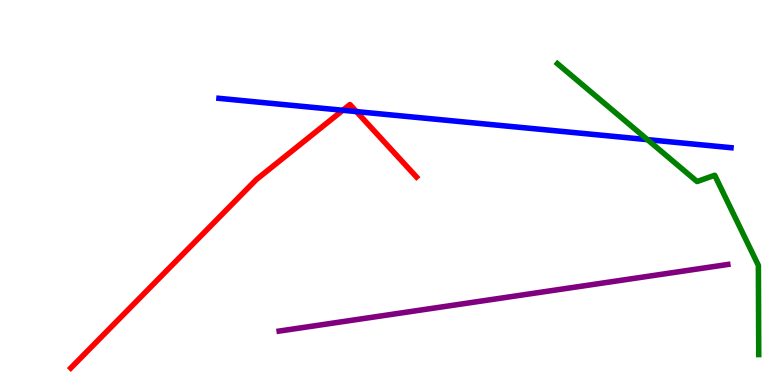[{'lines': ['blue', 'red'], 'intersections': [{'x': 4.42, 'y': 7.14}, {'x': 4.6, 'y': 7.1}]}, {'lines': ['green', 'red'], 'intersections': []}, {'lines': ['purple', 'red'], 'intersections': []}, {'lines': ['blue', 'green'], 'intersections': [{'x': 8.35, 'y': 6.37}]}, {'lines': ['blue', 'purple'], 'intersections': []}, {'lines': ['green', 'purple'], 'intersections': []}]